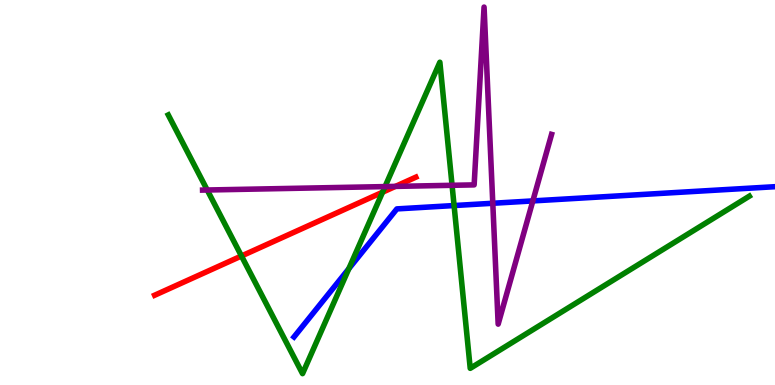[{'lines': ['blue', 'red'], 'intersections': []}, {'lines': ['green', 'red'], 'intersections': [{'x': 3.12, 'y': 3.35}, {'x': 4.94, 'y': 5.01}]}, {'lines': ['purple', 'red'], 'intersections': [{'x': 5.1, 'y': 5.16}]}, {'lines': ['blue', 'green'], 'intersections': [{'x': 4.5, 'y': 3.02}, {'x': 5.86, 'y': 4.66}]}, {'lines': ['blue', 'purple'], 'intersections': [{'x': 6.36, 'y': 4.72}, {'x': 6.88, 'y': 4.78}]}, {'lines': ['green', 'purple'], 'intersections': [{'x': 2.67, 'y': 5.06}, {'x': 4.97, 'y': 5.15}, {'x': 5.83, 'y': 5.19}]}]